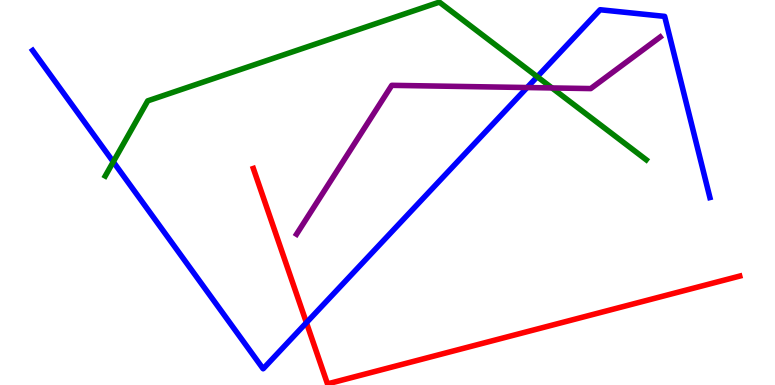[{'lines': ['blue', 'red'], 'intersections': [{'x': 3.95, 'y': 1.62}]}, {'lines': ['green', 'red'], 'intersections': []}, {'lines': ['purple', 'red'], 'intersections': []}, {'lines': ['blue', 'green'], 'intersections': [{'x': 1.46, 'y': 5.8}, {'x': 6.93, 'y': 8.01}]}, {'lines': ['blue', 'purple'], 'intersections': [{'x': 6.8, 'y': 7.73}]}, {'lines': ['green', 'purple'], 'intersections': [{'x': 7.12, 'y': 7.72}]}]